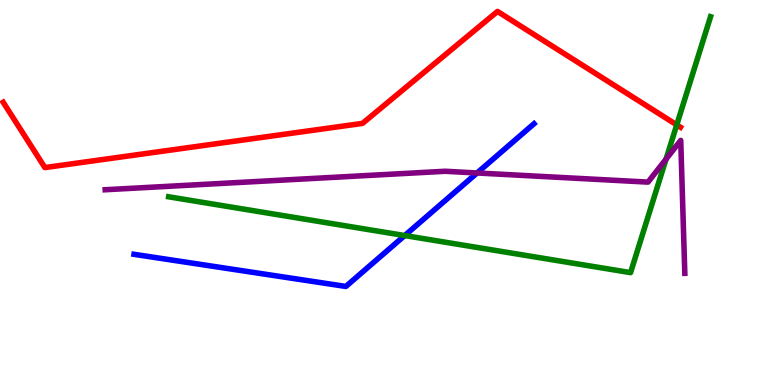[{'lines': ['blue', 'red'], 'intersections': []}, {'lines': ['green', 'red'], 'intersections': [{'x': 8.73, 'y': 6.76}]}, {'lines': ['purple', 'red'], 'intersections': []}, {'lines': ['blue', 'green'], 'intersections': [{'x': 5.22, 'y': 3.88}]}, {'lines': ['blue', 'purple'], 'intersections': [{'x': 6.16, 'y': 5.51}]}, {'lines': ['green', 'purple'], 'intersections': [{'x': 8.59, 'y': 5.87}]}]